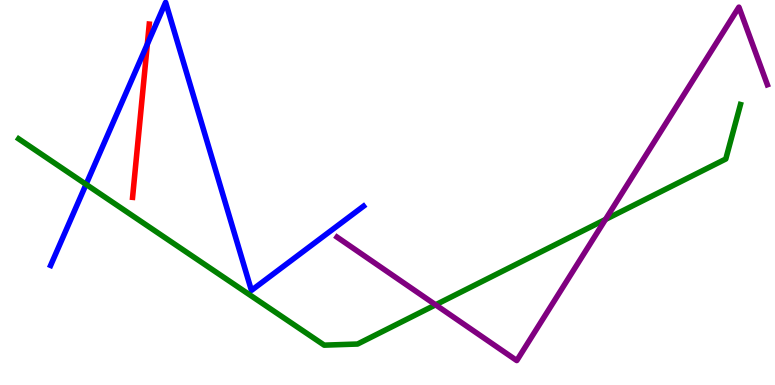[{'lines': ['blue', 'red'], 'intersections': [{'x': 1.9, 'y': 8.85}]}, {'lines': ['green', 'red'], 'intersections': []}, {'lines': ['purple', 'red'], 'intersections': []}, {'lines': ['blue', 'green'], 'intersections': [{'x': 1.11, 'y': 5.21}]}, {'lines': ['blue', 'purple'], 'intersections': []}, {'lines': ['green', 'purple'], 'intersections': [{'x': 5.62, 'y': 2.08}, {'x': 7.81, 'y': 4.3}]}]